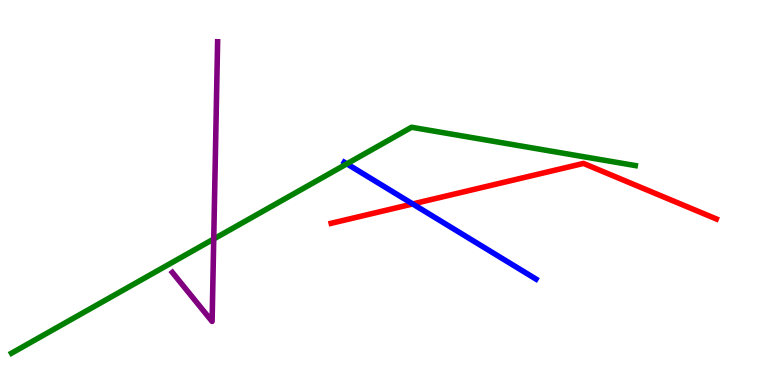[{'lines': ['blue', 'red'], 'intersections': [{'x': 5.33, 'y': 4.7}]}, {'lines': ['green', 'red'], 'intersections': []}, {'lines': ['purple', 'red'], 'intersections': []}, {'lines': ['blue', 'green'], 'intersections': [{'x': 4.48, 'y': 5.74}]}, {'lines': ['blue', 'purple'], 'intersections': []}, {'lines': ['green', 'purple'], 'intersections': [{'x': 2.76, 'y': 3.79}]}]